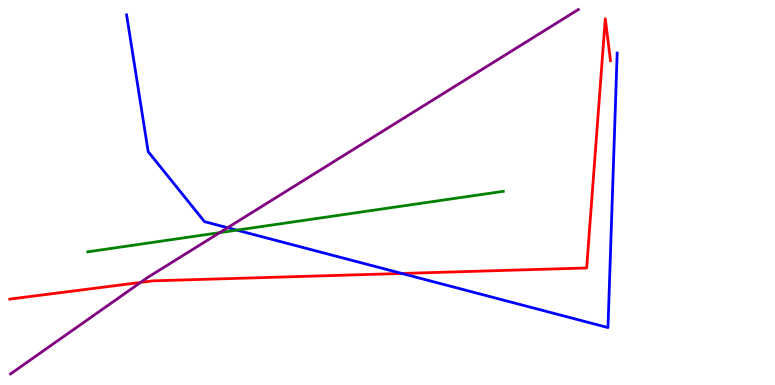[{'lines': ['blue', 'red'], 'intersections': [{'x': 5.19, 'y': 2.9}]}, {'lines': ['green', 'red'], 'intersections': []}, {'lines': ['purple', 'red'], 'intersections': [{'x': 1.81, 'y': 2.66}]}, {'lines': ['blue', 'green'], 'intersections': [{'x': 3.06, 'y': 4.02}]}, {'lines': ['blue', 'purple'], 'intersections': [{'x': 2.94, 'y': 4.09}]}, {'lines': ['green', 'purple'], 'intersections': [{'x': 2.83, 'y': 3.96}]}]